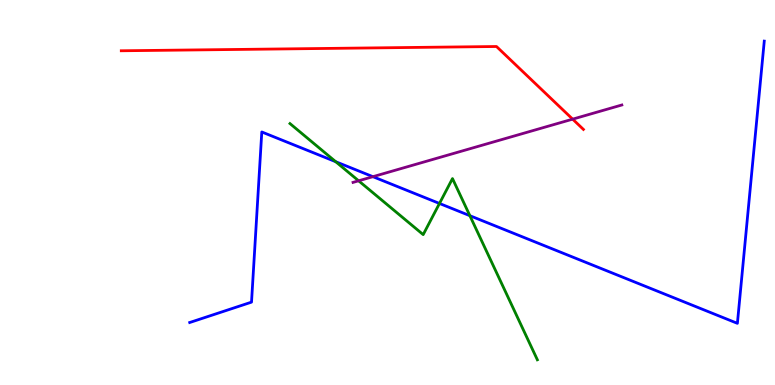[{'lines': ['blue', 'red'], 'intersections': []}, {'lines': ['green', 'red'], 'intersections': []}, {'lines': ['purple', 'red'], 'intersections': [{'x': 7.39, 'y': 6.91}]}, {'lines': ['blue', 'green'], 'intersections': [{'x': 4.33, 'y': 5.8}, {'x': 5.67, 'y': 4.72}, {'x': 6.06, 'y': 4.4}]}, {'lines': ['blue', 'purple'], 'intersections': [{'x': 4.81, 'y': 5.41}]}, {'lines': ['green', 'purple'], 'intersections': [{'x': 4.63, 'y': 5.3}]}]